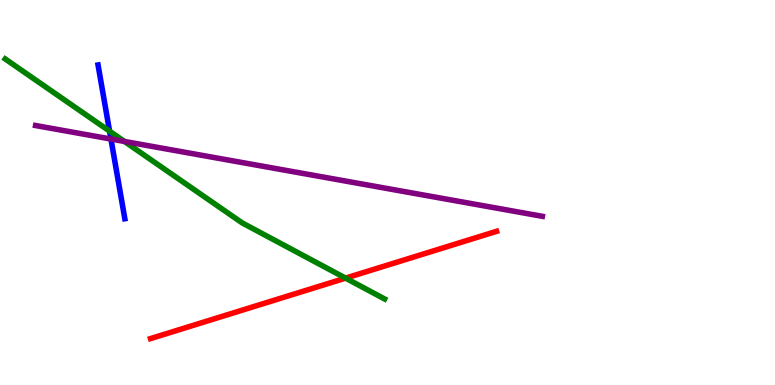[{'lines': ['blue', 'red'], 'intersections': []}, {'lines': ['green', 'red'], 'intersections': [{'x': 4.46, 'y': 2.78}]}, {'lines': ['purple', 'red'], 'intersections': []}, {'lines': ['blue', 'green'], 'intersections': [{'x': 1.41, 'y': 6.59}]}, {'lines': ['blue', 'purple'], 'intersections': [{'x': 1.43, 'y': 6.39}]}, {'lines': ['green', 'purple'], 'intersections': [{'x': 1.61, 'y': 6.33}]}]